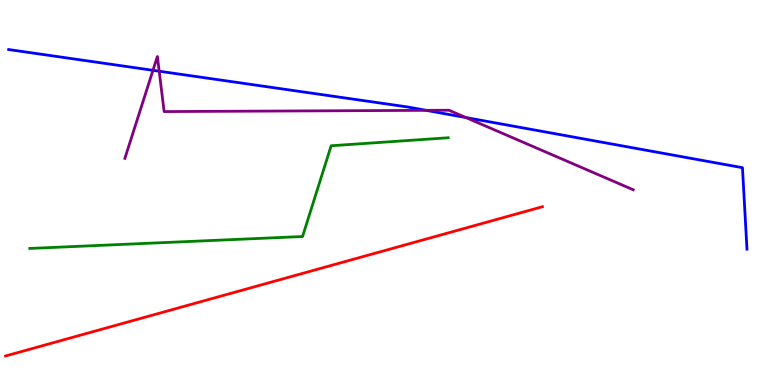[{'lines': ['blue', 'red'], 'intersections': []}, {'lines': ['green', 'red'], 'intersections': []}, {'lines': ['purple', 'red'], 'intersections': []}, {'lines': ['blue', 'green'], 'intersections': []}, {'lines': ['blue', 'purple'], 'intersections': [{'x': 1.97, 'y': 8.17}, {'x': 2.05, 'y': 8.15}, {'x': 5.5, 'y': 7.13}, {'x': 6.01, 'y': 6.95}]}, {'lines': ['green', 'purple'], 'intersections': []}]